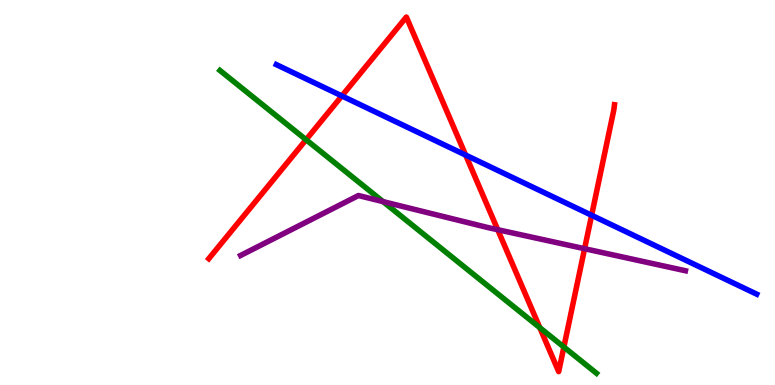[{'lines': ['blue', 'red'], 'intersections': [{'x': 4.41, 'y': 7.51}, {'x': 6.01, 'y': 5.97}, {'x': 7.63, 'y': 4.41}]}, {'lines': ['green', 'red'], 'intersections': [{'x': 3.95, 'y': 6.37}, {'x': 6.97, 'y': 1.49}, {'x': 7.28, 'y': 0.986}]}, {'lines': ['purple', 'red'], 'intersections': [{'x': 6.42, 'y': 4.03}, {'x': 7.54, 'y': 3.54}]}, {'lines': ['blue', 'green'], 'intersections': []}, {'lines': ['blue', 'purple'], 'intersections': []}, {'lines': ['green', 'purple'], 'intersections': [{'x': 4.94, 'y': 4.76}]}]